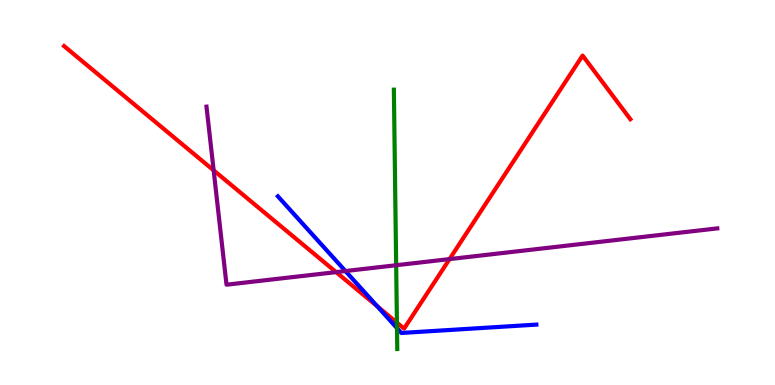[{'lines': ['blue', 'red'], 'intersections': [{'x': 4.87, 'y': 2.04}]}, {'lines': ['green', 'red'], 'intersections': [{'x': 5.12, 'y': 1.62}]}, {'lines': ['purple', 'red'], 'intersections': [{'x': 2.76, 'y': 5.58}, {'x': 4.34, 'y': 2.93}, {'x': 5.8, 'y': 3.27}]}, {'lines': ['blue', 'green'], 'intersections': [{'x': 5.12, 'y': 1.48}]}, {'lines': ['blue', 'purple'], 'intersections': [{'x': 4.46, 'y': 2.96}]}, {'lines': ['green', 'purple'], 'intersections': [{'x': 5.11, 'y': 3.11}]}]